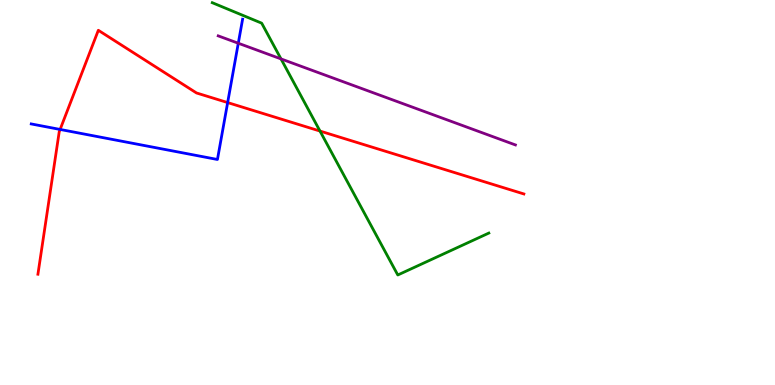[{'lines': ['blue', 'red'], 'intersections': [{'x': 0.776, 'y': 6.64}, {'x': 2.94, 'y': 7.34}]}, {'lines': ['green', 'red'], 'intersections': [{'x': 4.13, 'y': 6.6}]}, {'lines': ['purple', 'red'], 'intersections': []}, {'lines': ['blue', 'green'], 'intersections': []}, {'lines': ['blue', 'purple'], 'intersections': [{'x': 3.07, 'y': 8.88}]}, {'lines': ['green', 'purple'], 'intersections': [{'x': 3.63, 'y': 8.47}]}]